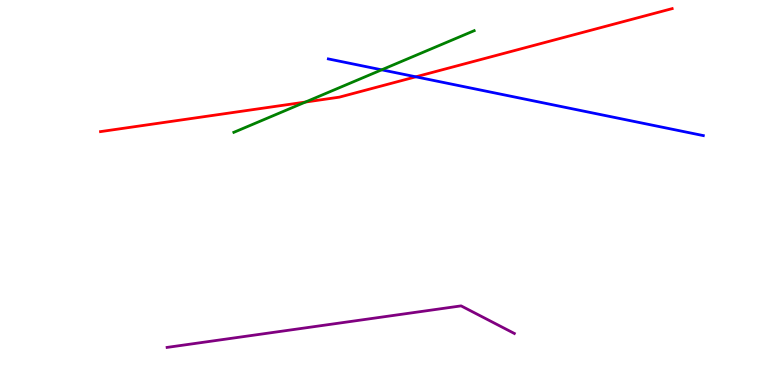[{'lines': ['blue', 'red'], 'intersections': [{'x': 5.37, 'y': 8.0}]}, {'lines': ['green', 'red'], 'intersections': [{'x': 3.94, 'y': 7.35}]}, {'lines': ['purple', 'red'], 'intersections': []}, {'lines': ['blue', 'green'], 'intersections': [{'x': 4.92, 'y': 8.19}]}, {'lines': ['blue', 'purple'], 'intersections': []}, {'lines': ['green', 'purple'], 'intersections': []}]